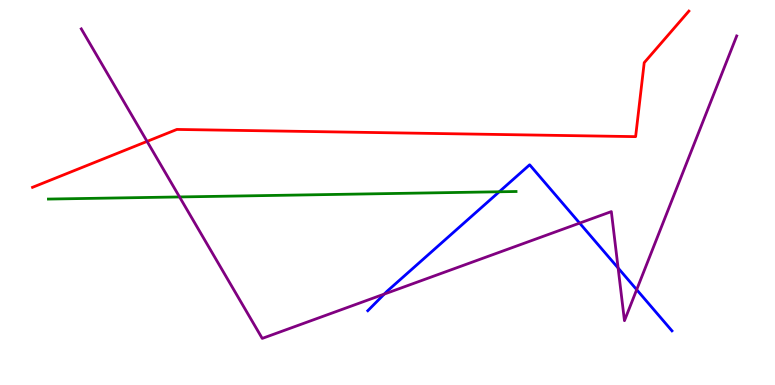[{'lines': ['blue', 'red'], 'intersections': []}, {'lines': ['green', 'red'], 'intersections': []}, {'lines': ['purple', 'red'], 'intersections': [{'x': 1.9, 'y': 6.33}]}, {'lines': ['blue', 'green'], 'intersections': [{'x': 6.44, 'y': 5.02}]}, {'lines': ['blue', 'purple'], 'intersections': [{'x': 4.96, 'y': 2.36}, {'x': 7.48, 'y': 4.2}, {'x': 7.98, 'y': 3.04}, {'x': 8.22, 'y': 2.48}]}, {'lines': ['green', 'purple'], 'intersections': [{'x': 2.32, 'y': 4.88}]}]